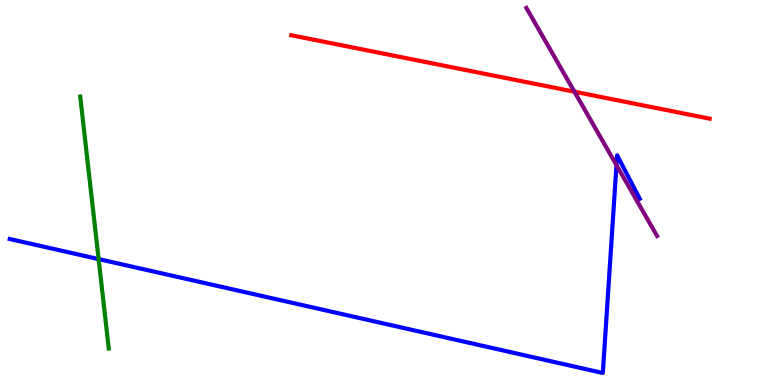[{'lines': ['blue', 'red'], 'intersections': []}, {'lines': ['green', 'red'], 'intersections': []}, {'lines': ['purple', 'red'], 'intersections': [{'x': 7.41, 'y': 7.62}]}, {'lines': ['blue', 'green'], 'intersections': [{'x': 1.27, 'y': 3.27}]}, {'lines': ['blue', 'purple'], 'intersections': [{'x': 7.95, 'y': 5.71}]}, {'lines': ['green', 'purple'], 'intersections': []}]